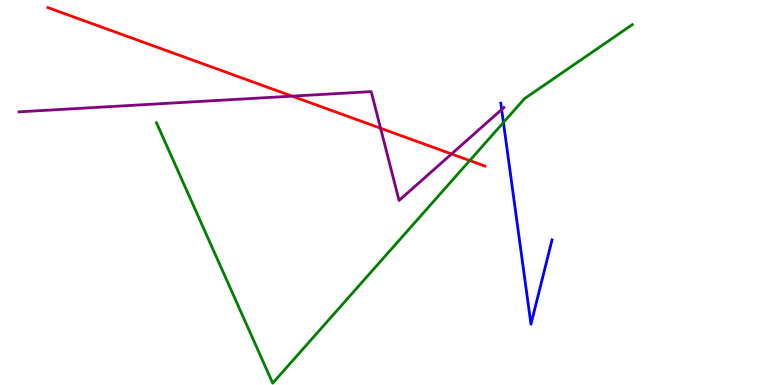[{'lines': ['blue', 'red'], 'intersections': []}, {'lines': ['green', 'red'], 'intersections': [{'x': 6.06, 'y': 5.83}]}, {'lines': ['purple', 'red'], 'intersections': [{'x': 3.77, 'y': 7.5}, {'x': 4.91, 'y': 6.67}, {'x': 5.83, 'y': 6.0}]}, {'lines': ['blue', 'green'], 'intersections': [{'x': 6.5, 'y': 6.82}]}, {'lines': ['blue', 'purple'], 'intersections': [{'x': 6.47, 'y': 7.16}]}, {'lines': ['green', 'purple'], 'intersections': []}]